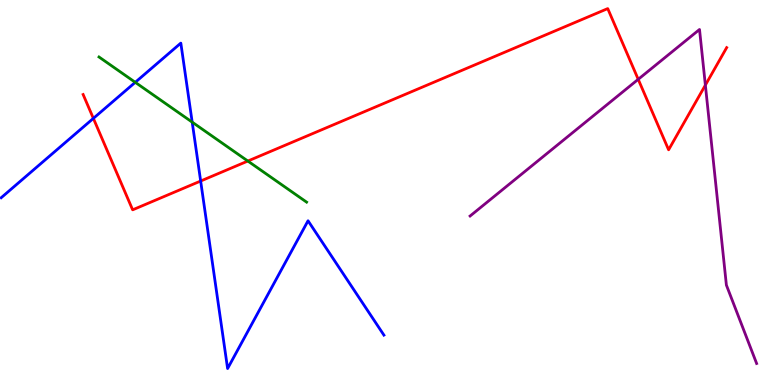[{'lines': ['blue', 'red'], 'intersections': [{'x': 1.2, 'y': 6.93}, {'x': 2.59, 'y': 5.3}]}, {'lines': ['green', 'red'], 'intersections': [{'x': 3.2, 'y': 5.82}]}, {'lines': ['purple', 'red'], 'intersections': [{'x': 8.24, 'y': 7.94}, {'x': 9.1, 'y': 7.79}]}, {'lines': ['blue', 'green'], 'intersections': [{'x': 1.75, 'y': 7.86}, {'x': 2.48, 'y': 6.83}]}, {'lines': ['blue', 'purple'], 'intersections': []}, {'lines': ['green', 'purple'], 'intersections': []}]